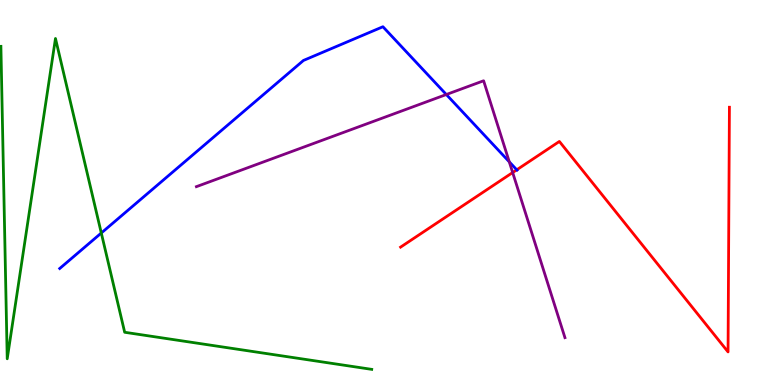[{'lines': ['blue', 'red'], 'intersections': [{'x': 6.67, 'y': 5.59}]}, {'lines': ['green', 'red'], 'intersections': []}, {'lines': ['purple', 'red'], 'intersections': [{'x': 6.62, 'y': 5.52}]}, {'lines': ['blue', 'green'], 'intersections': [{'x': 1.31, 'y': 3.95}]}, {'lines': ['blue', 'purple'], 'intersections': [{'x': 5.76, 'y': 7.54}, {'x': 6.57, 'y': 5.8}]}, {'lines': ['green', 'purple'], 'intersections': []}]